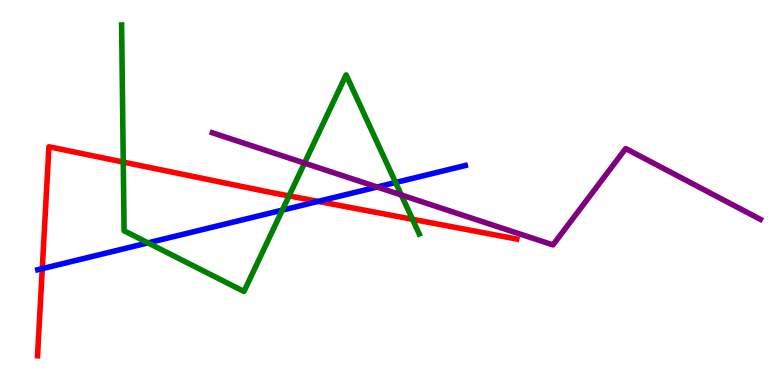[{'lines': ['blue', 'red'], 'intersections': [{'x': 0.546, 'y': 3.02}, {'x': 4.1, 'y': 4.77}]}, {'lines': ['green', 'red'], 'intersections': [{'x': 1.59, 'y': 5.79}, {'x': 3.73, 'y': 4.91}, {'x': 5.32, 'y': 4.3}]}, {'lines': ['purple', 'red'], 'intersections': []}, {'lines': ['blue', 'green'], 'intersections': [{'x': 1.91, 'y': 3.69}, {'x': 3.64, 'y': 4.54}, {'x': 5.1, 'y': 5.26}]}, {'lines': ['blue', 'purple'], 'intersections': [{'x': 4.87, 'y': 5.14}]}, {'lines': ['green', 'purple'], 'intersections': [{'x': 3.93, 'y': 5.76}, {'x': 5.18, 'y': 4.94}]}]